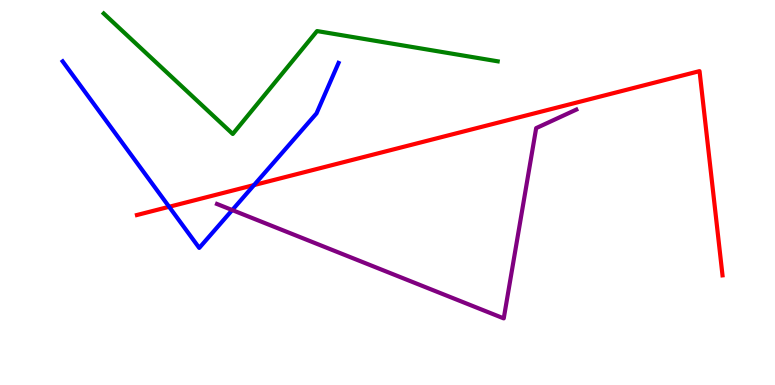[{'lines': ['blue', 'red'], 'intersections': [{'x': 2.18, 'y': 4.63}, {'x': 3.28, 'y': 5.19}]}, {'lines': ['green', 'red'], 'intersections': []}, {'lines': ['purple', 'red'], 'intersections': []}, {'lines': ['blue', 'green'], 'intersections': []}, {'lines': ['blue', 'purple'], 'intersections': [{'x': 3.0, 'y': 4.54}]}, {'lines': ['green', 'purple'], 'intersections': []}]